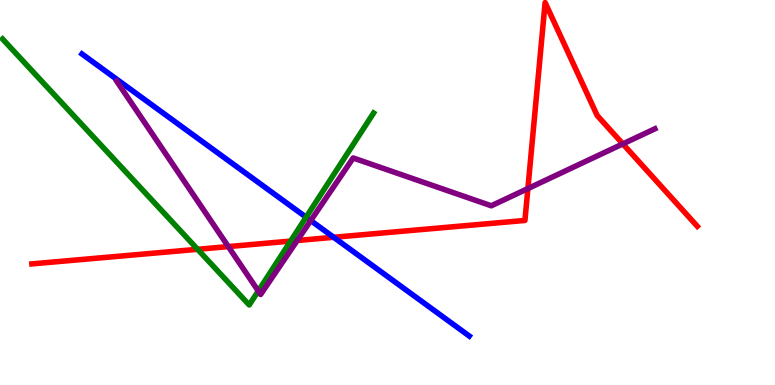[{'lines': ['blue', 'red'], 'intersections': [{'x': 4.31, 'y': 3.84}]}, {'lines': ['green', 'red'], 'intersections': [{'x': 2.55, 'y': 3.52}, {'x': 3.75, 'y': 3.74}]}, {'lines': ['purple', 'red'], 'intersections': [{'x': 2.95, 'y': 3.6}, {'x': 3.84, 'y': 3.75}, {'x': 6.81, 'y': 5.1}, {'x': 8.04, 'y': 6.26}]}, {'lines': ['blue', 'green'], 'intersections': [{'x': 3.95, 'y': 4.36}]}, {'lines': ['blue', 'purple'], 'intersections': [{'x': 4.01, 'y': 4.27}]}, {'lines': ['green', 'purple'], 'intersections': [{'x': 3.33, 'y': 2.44}]}]